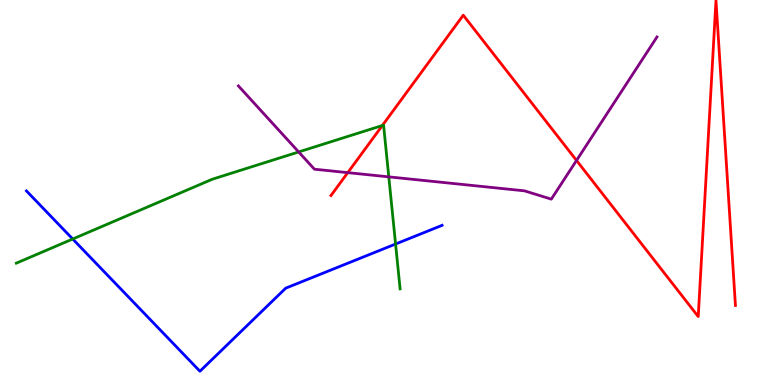[{'lines': ['blue', 'red'], 'intersections': []}, {'lines': ['green', 'red'], 'intersections': [{'x': 4.93, 'y': 6.74}]}, {'lines': ['purple', 'red'], 'intersections': [{'x': 4.49, 'y': 5.52}, {'x': 7.44, 'y': 5.83}]}, {'lines': ['blue', 'green'], 'intersections': [{'x': 0.938, 'y': 3.79}, {'x': 5.1, 'y': 3.66}]}, {'lines': ['blue', 'purple'], 'intersections': []}, {'lines': ['green', 'purple'], 'intersections': [{'x': 3.85, 'y': 6.05}, {'x': 5.02, 'y': 5.41}]}]